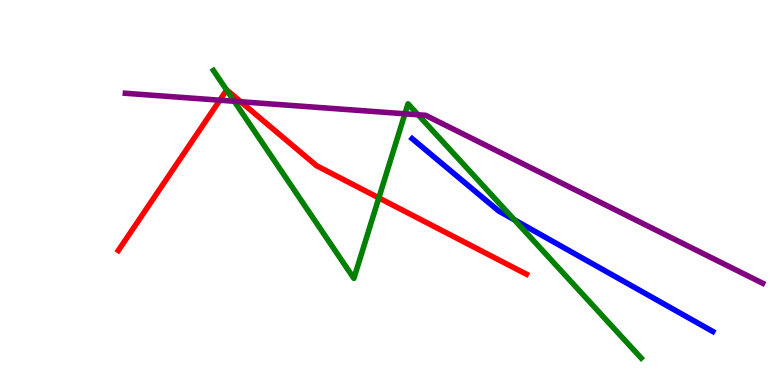[{'lines': ['blue', 'red'], 'intersections': []}, {'lines': ['green', 'red'], 'intersections': [{'x': 2.92, 'y': 7.66}, {'x': 4.89, 'y': 4.86}]}, {'lines': ['purple', 'red'], 'intersections': [{'x': 2.84, 'y': 7.4}, {'x': 3.11, 'y': 7.36}]}, {'lines': ['blue', 'green'], 'intersections': [{'x': 6.64, 'y': 4.29}]}, {'lines': ['blue', 'purple'], 'intersections': []}, {'lines': ['green', 'purple'], 'intersections': [{'x': 3.02, 'y': 7.37}, {'x': 5.22, 'y': 7.04}, {'x': 5.39, 'y': 7.02}]}]